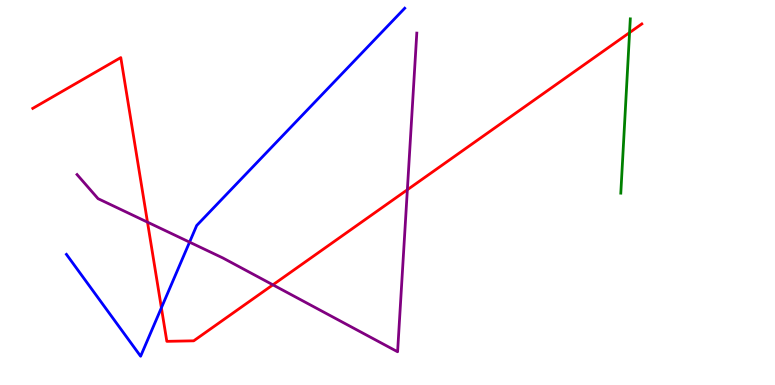[{'lines': ['blue', 'red'], 'intersections': [{'x': 2.08, 'y': 2.0}]}, {'lines': ['green', 'red'], 'intersections': [{'x': 8.12, 'y': 9.15}]}, {'lines': ['purple', 'red'], 'intersections': [{'x': 1.9, 'y': 4.23}, {'x': 3.52, 'y': 2.6}, {'x': 5.26, 'y': 5.07}]}, {'lines': ['blue', 'green'], 'intersections': []}, {'lines': ['blue', 'purple'], 'intersections': [{'x': 2.45, 'y': 3.71}]}, {'lines': ['green', 'purple'], 'intersections': []}]